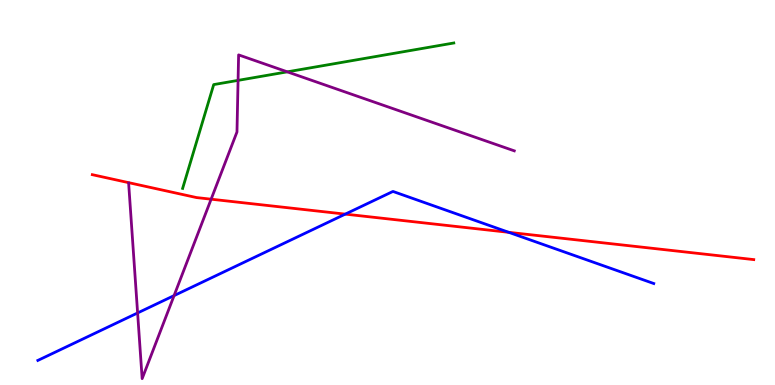[{'lines': ['blue', 'red'], 'intersections': [{'x': 4.46, 'y': 4.44}, {'x': 6.56, 'y': 3.97}]}, {'lines': ['green', 'red'], 'intersections': []}, {'lines': ['purple', 'red'], 'intersections': [{'x': 2.72, 'y': 4.83}]}, {'lines': ['blue', 'green'], 'intersections': []}, {'lines': ['blue', 'purple'], 'intersections': [{'x': 1.78, 'y': 1.87}, {'x': 2.25, 'y': 2.32}]}, {'lines': ['green', 'purple'], 'intersections': [{'x': 3.07, 'y': 7.91}, {'x': 3.71, 'y': 8.13}]}]